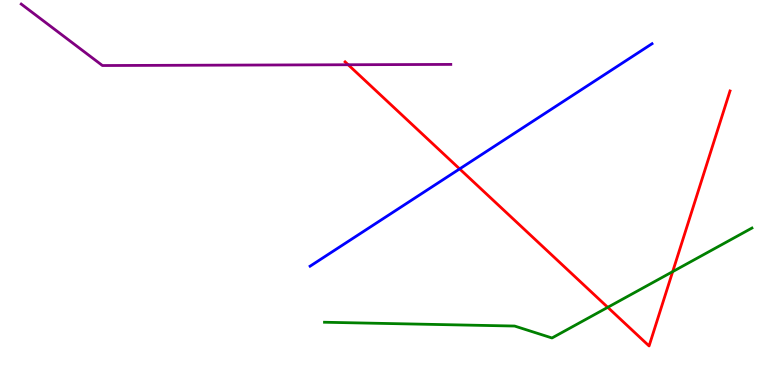[{'lines': ['blue', 'red'], 'intersections': [{'x': 5.93, 'y': 5.61}]}, {'lines': ['green', 'red'], 'intersections': [{'x': 7.84, 'y': 2.02}, {'x': 8.68, 'y': 2.94}]}, {'lines': ['purple', 'red'], 'intersections': [{'x': 4.49, 'y': 8.32}]}, {'lines': ['blue', 'green'], 'intersections': []}, {'lines': ['blue', 'purple'], 'intersections': []}, {'lines': ['green', 'purple'], 'intersections': []}]